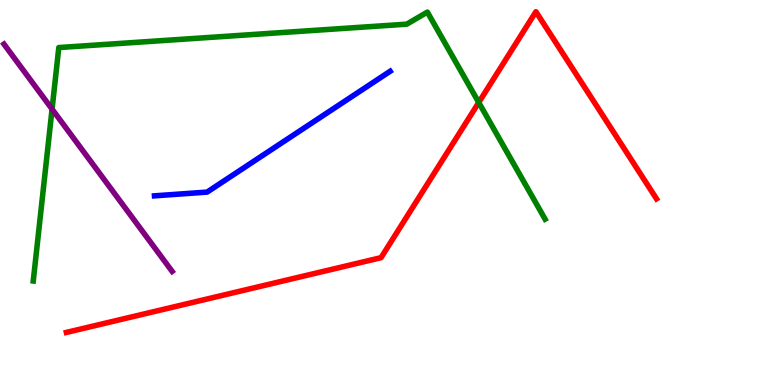[{'lines': ['blue', 'red'], 'intersections': []}, {'lines': ['green', 'red'], 'intersections': [{'x': 6.18, 'y': 7.34}]}, {'lines': ['purple', 'red'], 'intersections': []}, {'lines': ['blue', 'green'], 'intersections': []}, {'lines': ['blue', 'purple'], 'intersections': []}, {'lines': ['green', 'purple'], 'intersections': [{'x': 0.672, 'y': 7.17}]}]